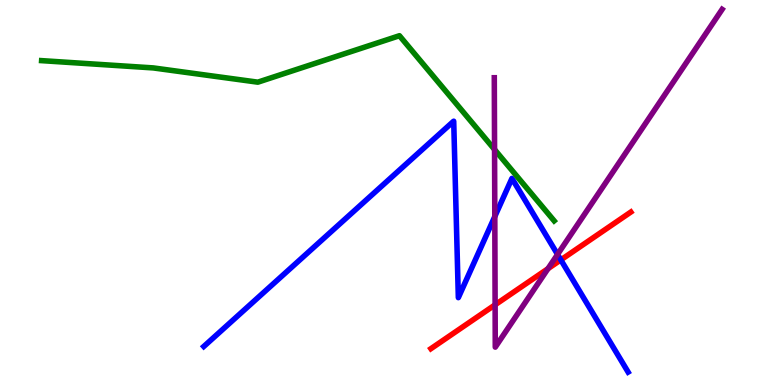[{'lines': ['blue', 'red'], 'intersections': [{'x': 7.24, 'y': 3.25}]}, {'lines': ['green', 'red'], 'intersections': []}, {'lines': ['purple', 'red'], 'intersections': [{'x': 6.39, 'y': 2.08}, {'x': 7.07, 'y': 3.02}]}, {'lines': ['blue', 'green'], 'intersections': []}, {'lines': ['blue', 'purple'], 'intersections': [{'x': 6.38, 'y': 4.38}, {'x': 7.19, 'y': 3.39}]}, {'lines': ['green', 'purple'], 'intersections': [{'x': 6.38, 'y': 6.12}]}]